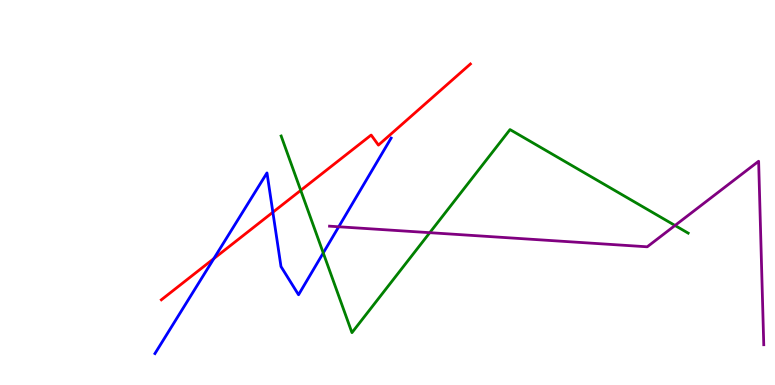[{'lines': ['blue', 'red'], 'intersections': [{'x': 2.76, 'y': 3.28}, {'x': 3.52, 'y': 4.49}]}, {'lines': ['green', 'red'], 'intersections': [{'x': 3.88, 'y': 5.06}]}, {'lines': ['purple', 'red'], 'intersections': []}, {'lines': ['blue', 'green'], 'intersections': [{'x': 4.17, 'y': 3.43}]}, {'lines': ['blue', 'purple'], 'intersections': [{'x': 4.37, 'y': 4.11}]}, {'lines': ['green', 'purple'], 'intersections': [{'x': 5.55, 'y': 3.96}, {'x': 8.71, 'y': 4.14}]}]